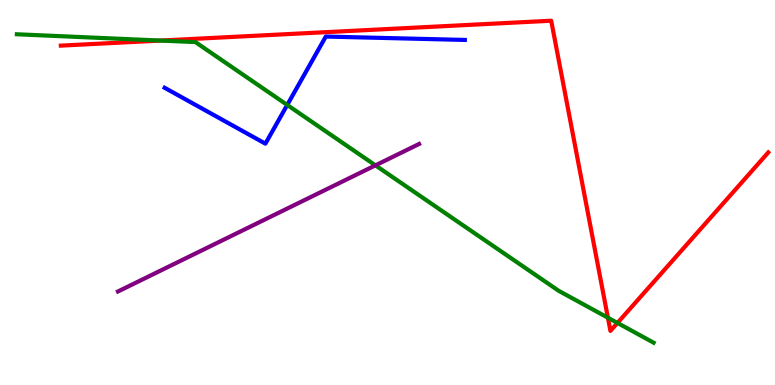[{'lines': ['blue', 'red'], 'intersections': []}, {'lines': ['green', 'red'], 'intersections': [{'x': 2.07, 'y': 8.95}, {'x': 7.84, 'y': 1.75}, {'x': 7.97, 'y': 1.61}]}, {'lines': ['purple', 'red'], 'intersections': []}, {'lines': ['blue', 'green'], 'intersections': [{'x': 3.71, 'y': 7.27}]}, {'lines': ['blue', 'purple'], 'intersections': []}, {'lines': ['green', 'purple'], 'intersections': [{'x': 4.84, 'y': 5.71}]}]